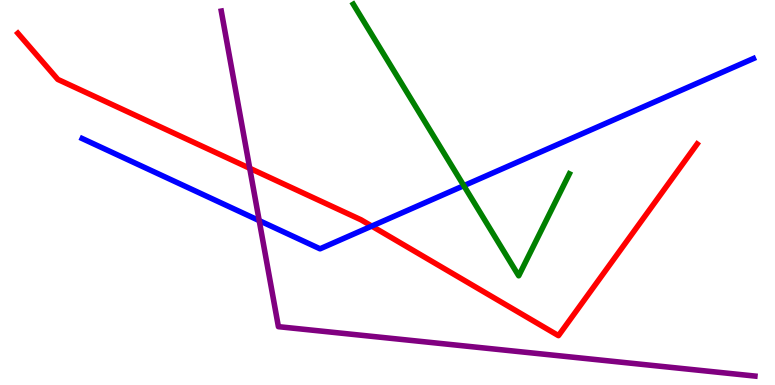[{'lines': ['blue', 'red'], 'intersections': [{'x': 4.8, 'y': 4.13}]}, {'lines': ['green', 'red'], 'intersections': []}, {'lines': ['purple', 'red'], 'intersections': [{'x': 3.22, 'y': 5.63}]}, {'lines': ['blue', 'green'], 'intersections': [{'x': 5.98, 'y': 5.18}]}, {'lines': ['blue', 'purple'], 'intersections': [{'x': 3.34, 'y': 4.27}]}, {'lines': ['green', 'purple'], 'intersections': []}]